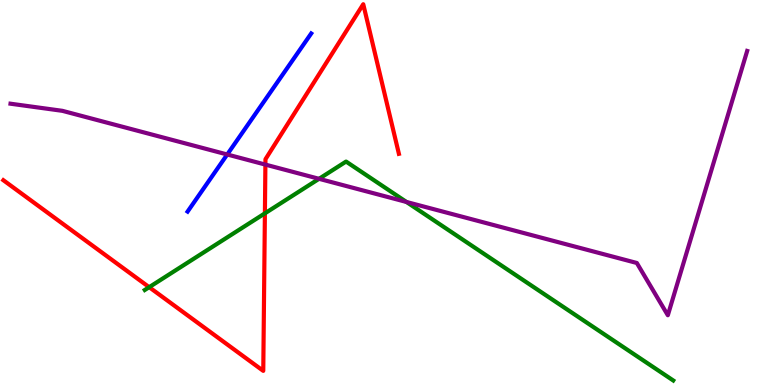[{'lines': ['blue', 'red'], 'intersections': []}, {'lines': ['green', 'red'], 'intersections': [{'x': 1.92, 'y': 2.54}, {'x': 3.42, 'y': 4.46}]}, {'lines': ['purple', 'red'], 'intersections': [{'x': 3.42, 'y': 5.72}]}, {'lines': ['blue', 'green'], 'intersections': []}, {'lines': ['blue', 'purple'], 'intersections': [{'x': 2.93, 'y': 5.99}]}, {'lines': ['green', 'purple'], 'intersections': [{'x': 4.12, 'y': 5.36}, {'x': 5.24, 'y': 4.75}]}]